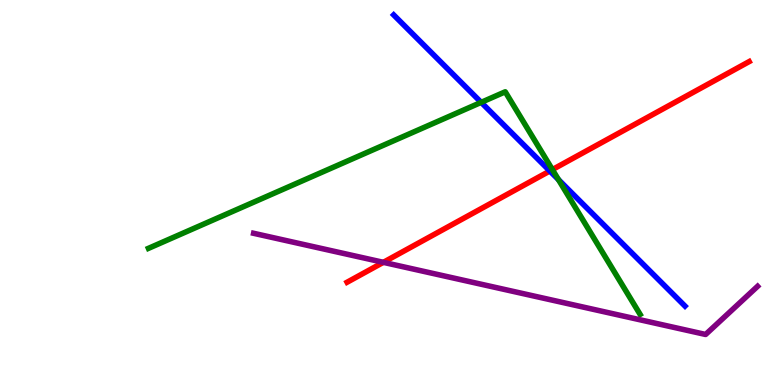[{'lines': ['blue', 'red'], 'intersections': [{'x': 7.09, 'y': 5.56}]}, {'lines': ['green', 'red'], 'intersections': [{'x': 7.13, 'y': 5.6}]}, {'lines': ['purple', 'red'], 'intersections': [{'x': 4.95, 'y': 3.19}]}, {'lines': ['blue', 'green'], 'intersections': [{'x': 6.21, 'y': 7.34}, {'x': 7.21, 'y': 5.34}]}, {'lines': ['blue', 'purple'], 'intersections': []}, {'lines': ['green', 'purple'], 'intersections': []}]